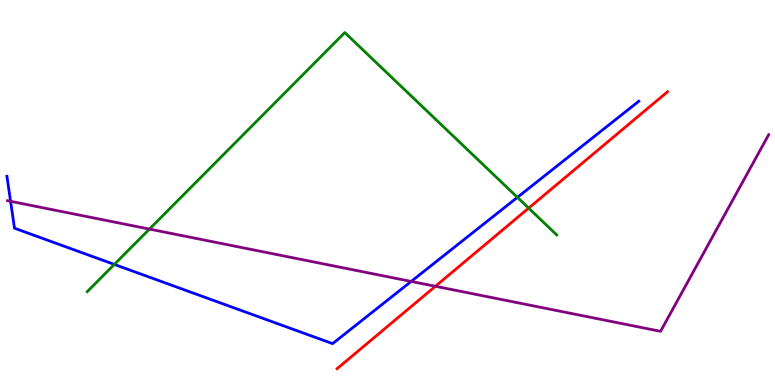[{'lines': ['blue', 'red'], 'intersections': []}, {'lines': ['green', 'red'], 'intersections': [{'x': 6.82, 'y': 4.59}]}, {'lines': ['purple', 'red'], 'intersections': [{'x': 5.62, 'y': 2.56}]}, {'lines': ['blue', 'green'], 'intersections': [{'x': 1.47, 'y': 3.13}, {'x': 6.68, 'y': 4.87}]}, {'lines': ['blue', 'purple'], 'intersections': [{'x': 0.136, 'y': 4.77}, {'x': 5.31, 'y': 2.69}]}, {'lines': ['green', 'purple'], 'intersections': [{'x': 1.93, 'y': 4.05}]}]